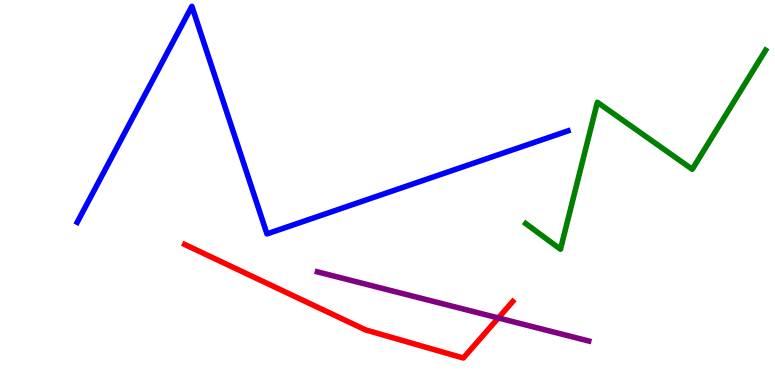[{'lines': ['blue', 'red'], 'intersections': []}, {'lines': ['green', 'red'], 'intersections': []}, {'lines': ['purple', 'red'], 'intersections': [{'x': 6.43, 'y': 1.74}]}, {'lines': ['blue', 'green'], 'intersections': []}, {'lines': ['blue', 'purple'], 'intersections': []}, {'lines': ['green', 'purple'], 'intersections': []}]